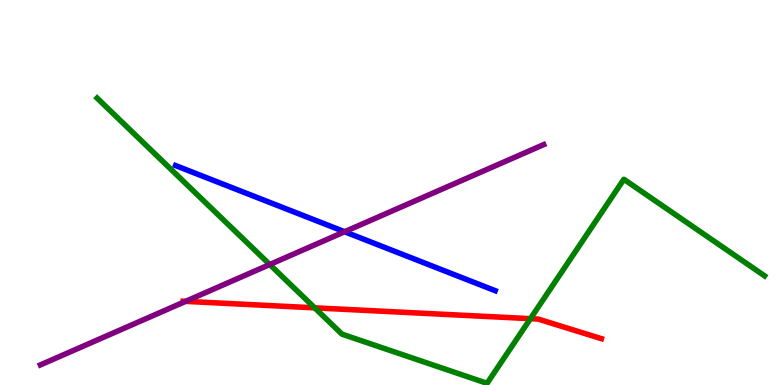[{'lines': ['blue', 'red'], 'intersections': []}, {'lines': ['green', 'red'], 'intersections': [{'x': 4.06, 'y': 2.0}, {'x': 6.84, 'y': 1.72}]}, {'lines': ['purple', 'red'], 'intersections': [{'x': 2.39, 'y': 2.17}]}, {'lines': ['blue', 'green'], 'intersections': []}, {'lines': ['blue', 'purple'], 'intersections': [{'x': 4.45, 'y': 3.98}]}, {'lines': ['green', 'purple'], 'intersections': [{'x': 3.48, 'y': 3.13}]}]